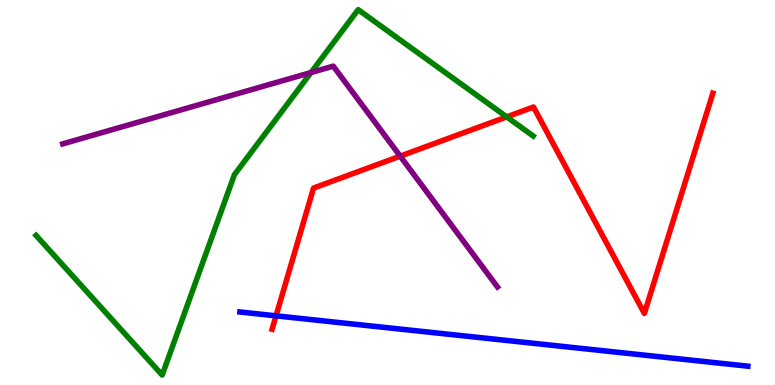[{'lines': ['blue', 'red'], 'intersections': [{'x': 3.56, 'y': 1.8}]}, {'lines': ['green', 'red'], 'intersections': [{'x': 6.54, 'y': 6.96}]}, {'lines': ['purple', 'red'], 'intersections': [{'x': 5.16, 'y': 5.94}]}, {'lines': ['blue', 'green'], 'intersections': []}, {'lines': ['blue', 'purple'], 'intersections': []}, {'lines': ['green', 'purple'], 'intersections': [{'x': 4.01, 'y': 8.12}]}]